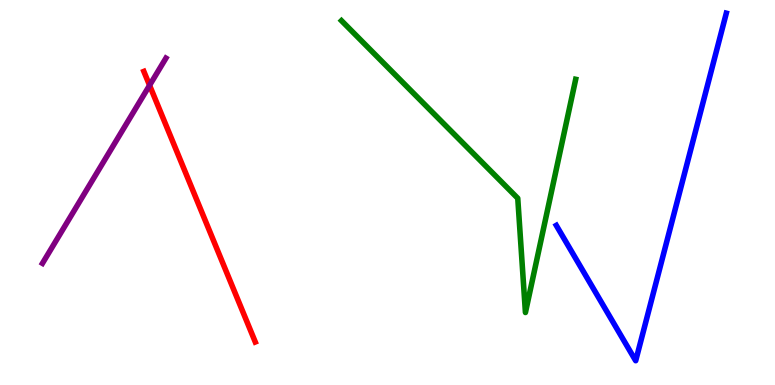[{'lines': ['blue', 'red'], 'intersections': []}, {'lines': ['green', 'red'], 'intersections': []}, {'lines': ['purple', 'red'], 'intersections': [{'x': 1.93, 'y': 7.78}]}, {'lines': ['blue', 'green'], 'intersections': []}, {'lines': ['blue', 'purple'], 'intersections': []}, {'lines': ['green', 'purple'], 'intersections': []}]